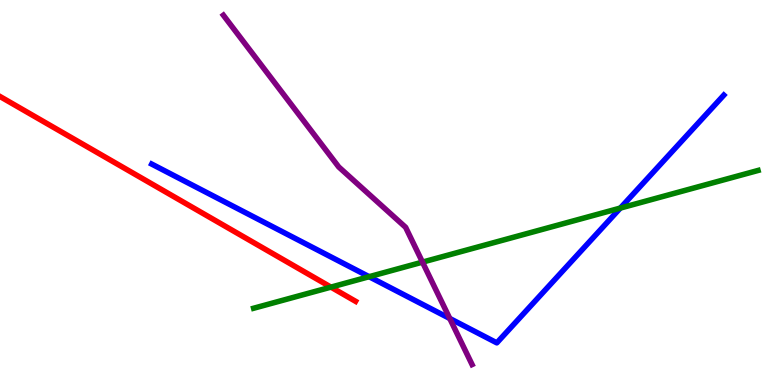[{'lines': ['blue', 'red'], 'intersections': []}, {'lines': ['green', 'red'], 'intersections': [{'x': 4.27, 'y': 2.54}]}, {'lines': ['purple', 'red'], 'intersections': []}, {'lines': ['blue', 'green'], 'intersections': [{'x': 4.76, 'y': 2.81}, {'x': 8.0, 'y': 4.6}]}, {'lines': ['blue', 'purple'], 'intersections': [{'x': 5.8, 'y': 1.73}]}, {'lines': ['green', 'purple'], 'intersections': [{'x': 5.45, 'y': 3.19}]}]